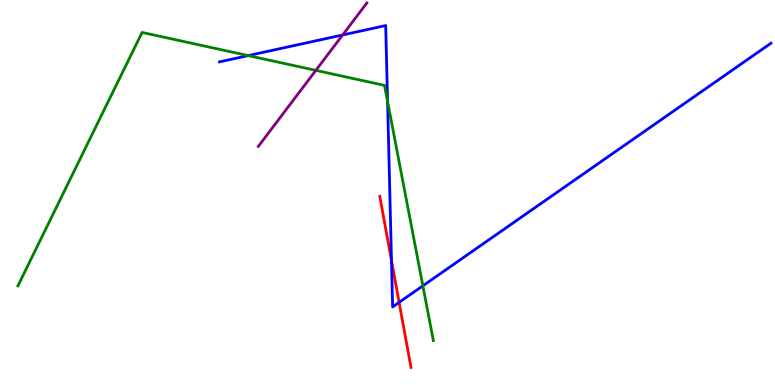[{'lines': ['blue', 'red'], 'intersections': [{'x': 5.05, 'y': 3.23}, {'x': 5.15, 'y': 2.15}]}, {'lines': ['green', 'red'], 'intersections': []}, {'lines': ['purple', 'red'], 'intersections': []}, {'lines': ['blue', 'green'], 'intersections': [{'x': 3.2, 'y': 8.56}, {'x': 5.0, 'y': 7.36}, {'x': 5.46, 'y': 2.58}]}, {'lines': ['blue', 'purple'], 'intersections': [{'x': 4.42, 'y': 9.09}]}, {'lines': ['green', 'purple'], 'intersections': [{'x': 4.08, 'y': 8.17}]}]